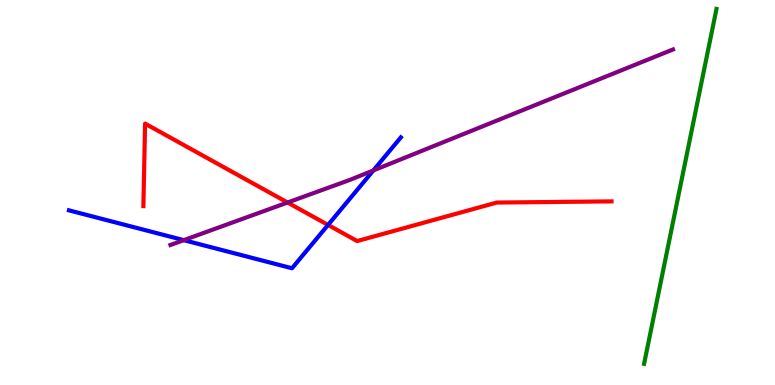[{'lines': ['blue', 'red'], 'intersections': [{'x': 4.23, 'y': 4.16}]}, {'lines': ['green', 'red'], 'intersections': []}, {'lines': ['purple', 'red'], 'intersections': [{'x': 3.71, 'y': 4.74}]}, {'lines': ['blue', 'green'], 'intersections': []}, {'lines': ['blue', 'purple'], 'intersections': [{'x': 2.37, 'y': 3.76}, {'x': 4.82, 'y': 5.57}]}, {'lines': ['green', 'purple'], 'intersections': []}]